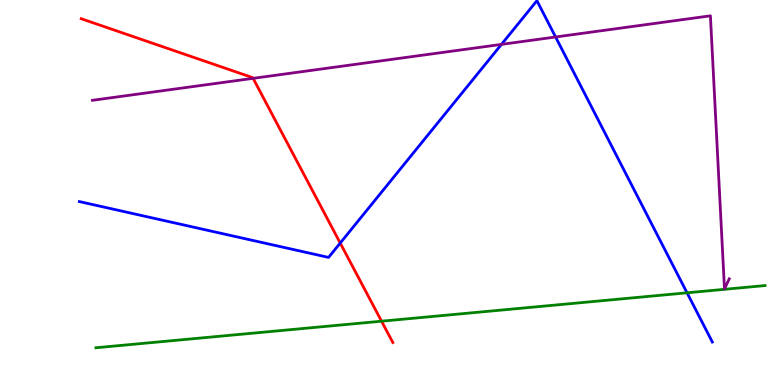[{'lines': ['blue', 'red'], 'intersections': [{'x': 4.39, 'y': 3.69}]}, {'lines': ['green', 'red'], 'intersections': [{'x': 4.92, 'y': 1.66}]}, {'lines': ['purple', 'red'], 'intersections': [{'x': 3.27, 'y': 7.97}]}, {'lines': ['blue', 'green'], 'intersections': [{'x': 8.87, 'y': 2.39}]}, {'lines': ['blue', 'purple'], 'intersections': [{'x': 6.47, 'y': 8.85}, {'x': 7.17, 'y': 9.04}]}, {'lines': ['green', 'purple'], 'intersections': []}]